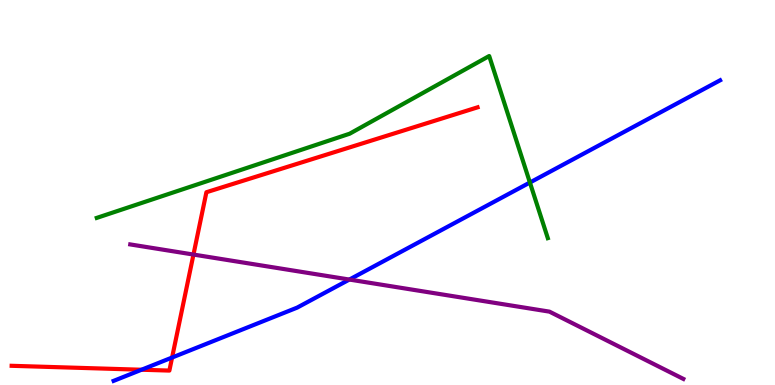[{'lines': ['blue', 'red'], 'intersections': [{'x': 1.83, 'y': 0.396}, {'x': 2.22, 'y': 0.713}]}, {'lines': ['green', 'red'], 'intersections': []}, {'lines': ['purple', 'red'], 'intersections': [{'x': 2.5, 'y': 3.39}]}, {'lines': ['blue', 'green'], 'intersections': [{'x': 6.84, 'y': 5.26}]}, {'lines': ['blue', 'purple'], 'intersections': [{'x': 4.51, 'y': 2.74}]}, {'lines': ['green', 'purple'], 'intersections': []}]